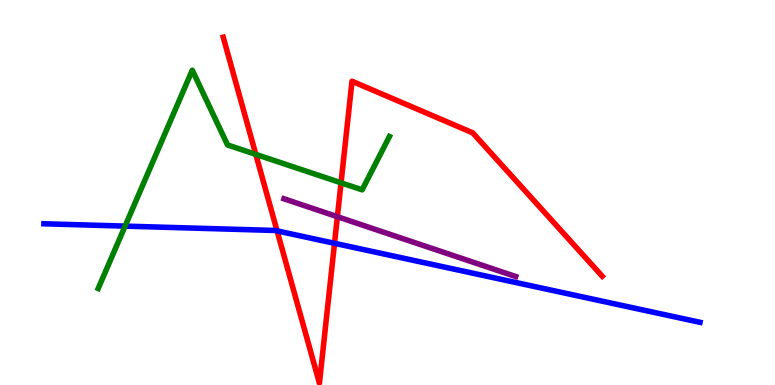[{'lines': ['blue', 'red'], 'intersections': [{'x': 3.58, 'y': 4.0}, {'x': 4.32, 'y': 3.68}]}, {'lines': ['green', 'red'], 'intersections': [{'x': 3.3, 'y': 5.99}, {'x': 4.4, 'y': 5.25}]}, {'lines': ['purple', 'red'], 'intersections': [{'x': 4.35, 'y': 4.37}]}, {'lines': ['blue', 'green'], 'intersections': [{'x': 1.61, 'y': 4.13}]}, {'lines': ['blue', 'purple'], 'intersections': []}, {'lines': ['green', 'purple'], 'intersections': []}]